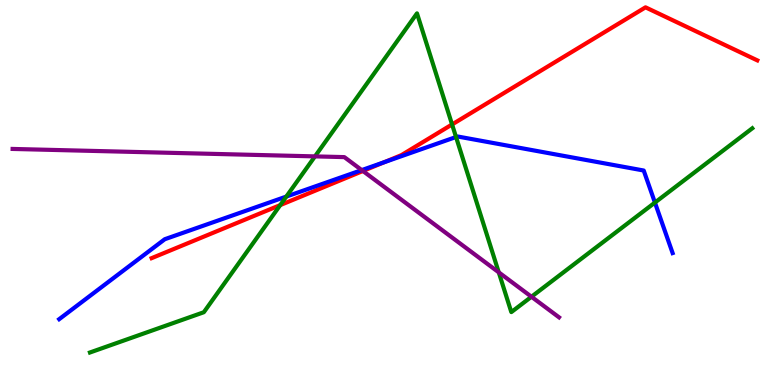[{'lines': ['blue', 'red'], 'intersections': [{'x': 4.96, 'y': 5.79}]}, {'lines': ['green', 'red'], 'intersections': [{'x': 3.62, 'y': 4.67}, {'x': 5.83, 'y': 6.77}]}, {'lines': ['purple', 'red'], 'intersections': [{'x': 4.68, 'y': 5.56}]}, {'lines': ['blue', 'green'], 'intersections': [{'x': 3.69, 'y': 4.89}, {'x': 5.88, 'y': 6.44}, {'x': 8.45, 'y': 4.74}]}, {'lines': ['blue', 'purple'], 'intersections': [{'x': 4.67, 'y': 5.58}]}, {'lines': ['green', 'purple'], 'intersections': [{'x': 4.06, 'y': 5.94}, {'x': 6.44, 'y': 2.93}, {'x': 6.86, 'y': 2.29}]}]